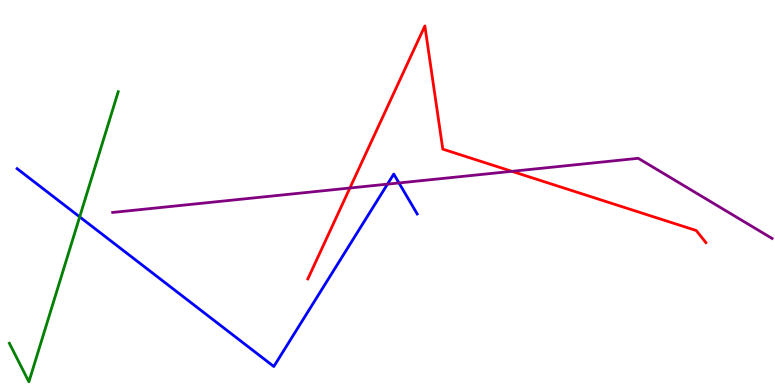[{'lines': ['blue', 'red'], 'intersections': []}, {'lines': ['green', 'red'], 'intersections': []}, {'lines': ['purple', 'red'], 'intersections': [{'x': 4.51, 'y': 5.12}, {'x': 6.6, 'y': 5.55}]}, {'lines': ['blue', 'green'], 'intersections': [{'x': 1.03, 'y': 4.37}]}, {'lines': ['blue', 'purple'], 'intersections': [{'x': 5.0, 'y': 5.22}, {'x': 5.15, 'y': 5.25}]}, {'lines': ['green', 'purple'], 'intersections': []}]